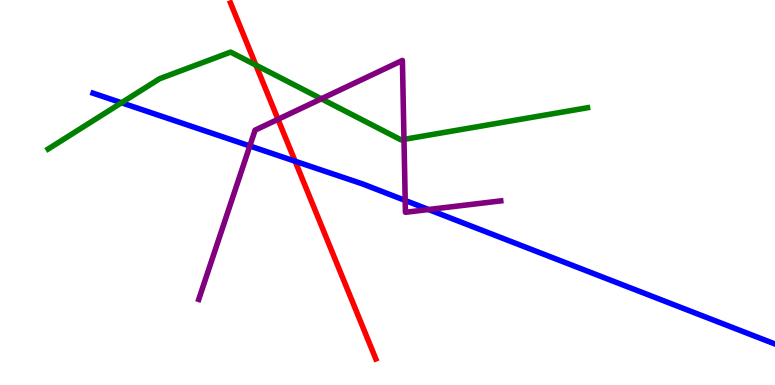[{'lines': ['blue', 'red'], 'intersections': [{'x': 3.81, 'y': 5.81}]}, {'lines': ['green', 'red'], 'intersections': [{'x': 3.3, 'y': 8.31}]}, {'lines': ['purple', 'red'], 'intersections': [{'x': 3.59, 'y': 6.9}]}, {'lines': ['blue', 'green'], 'intersections': [{'x': 1.57, 'y': 7.33}]}, {'lines': ['blue', 'purple'], 'intersections': [{'x': 3.22, 'y': 6.21}, {'x': 5.23, 'y': 4.79}, {'x': 5.53, 'y': 4.56}]}, {'lines': ['green', 'purple'], 'intersections': [{'x': 4.15, 'y': 7.43}, {'x': 5.21, 'y': 6.38}]}]